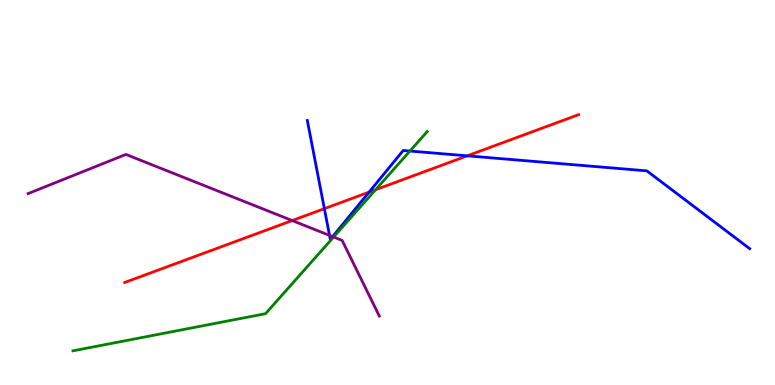[{'lines': ['blue', 'red'], 'intersections': [{'x': 4.19, 'y': 4.58}, {'x': 4.76, 'y': 5.01}, {'x': 6.03, 'y': 5.95}]}, {'lines': ['green', 'red'], 'intersections': [{'x': 4.85, 'y': 5.07}]}, {'lines': ['purple', 'red'], 'intersections': [{'x': 3.77, 'y': 4.27}]}, {'lines': ['blue', 'green'], 'intersections': [{'x': 5.29, 'y': 6.08}]}, {'lines': ['blue', 'purple'], 'intersections': [{'x': 4.25, 'y': 3.89}, {'x': 4.29, 'y': 3.85}]}, {'lines': ['green', 'purple'], 'intersections': [{'x': 4.3, 'y': 3.84}]}]